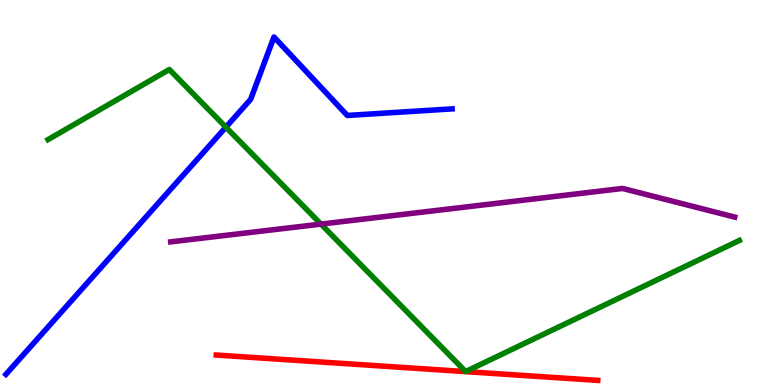[{'lines': ['blue', 'red'], 'intersections': []}, {'lines': ['green', 'red'], 'intersections': []}, {'lines': ['purple', 'red'], 'intersections': []}, {'lines': ['blue', 'green'], 'intersections': [{'x': 2.91, 'y': 6.7}]}, {'lines': ['blue', 'purple'], 'intersections': []}, {'lines': ['green', 'purple'], 'intersections': [{'x': 4.14, 'y': 4.18}]}]